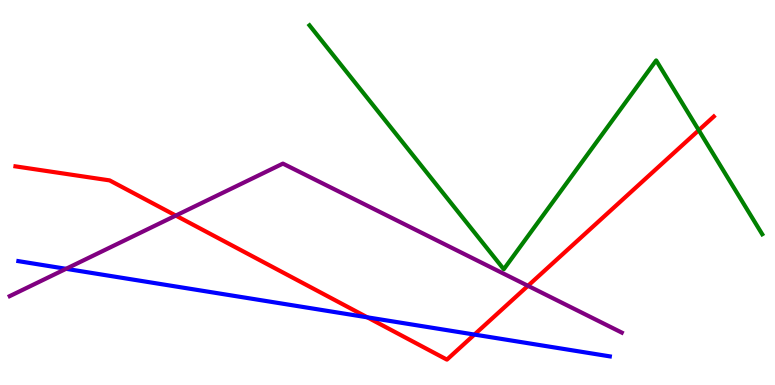[{'lines': ['blue', 'red'], 'intersections': [{'x': 4.74, 'y': 1.76}, {'x': 6.12, 'y': 1.31}]}, {'lines': ['green', 'red'], 'intersections': [{'x': 9.02, 'y': 6.62}]}, {'lines': ['purple', 'red'], 'intersections': [{'x': 2.27, 'y': 4.4}, {'x': 6.81, 'y': 2.58}]}, {'lines': ['blue', 'green'], 'intersections': []}, {'lines': ['blue', 'purple'], 'intersections': [{'x': 0.852, 'y': 3.02}]}, {'lines': ['green', 'purple'], 'intersections': []}]